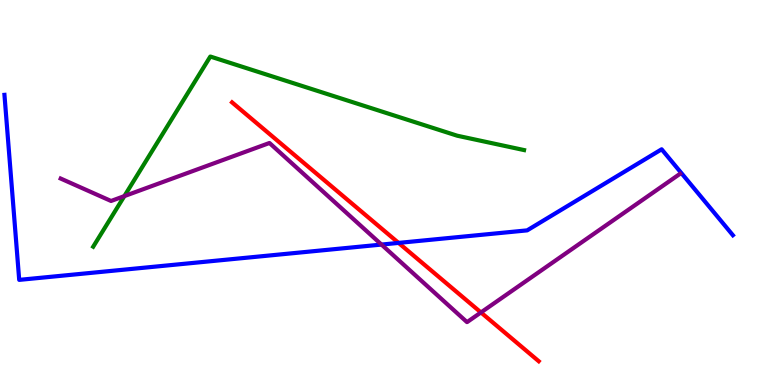[{'lines': ['blue', 'red'], 'intersections': [{'x': 5.14, 'y': 3.69}]}, {'lines': ['green', 'red'], 'intersections': []}, {'lines': ['purple', 'red'], 'intersections': [{'x': 6.21, 'y': 1.88}]}, {'lines': ['blue', 'green'], 'intersections': []}, {'lines': ['blue', 'purple'], 'intersections': [{'x': 4.92, 'y': 3.65}]}, {'lines': ['green', 'purple'], 'intersections': [{'x': 1.6, 'y': 4.91}]}]